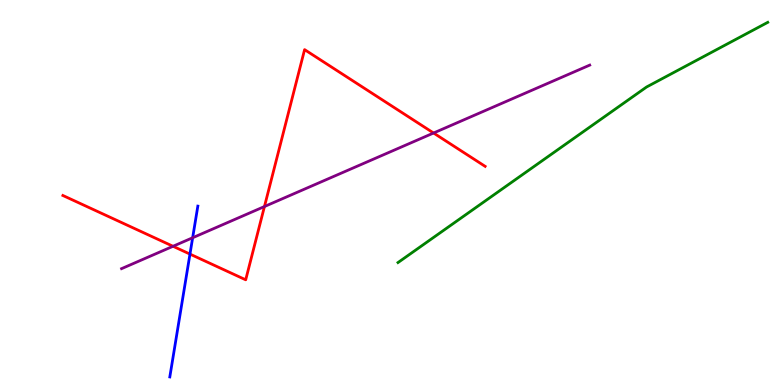[{'lines': ['blue', 'red'], 'intersections': [{'x': 2.45, 'y': 3.4}]}, {'lines': ['green', 'red'], 'intersections': []}, {'lines': ['purple', 'red'], 'intersections': [{'x': 2.23, 'y': 3.6}, {'x': 3.41, 'y': 4.64}, {'x': 5.59, 'y': 6.55}]}, {'lines': ['blue', 'green'], 'intersections': []}, {'lines': ['blue', 'purple'], 'intersections': [{'x': 2.49, 'y': 3.82}]}, {'lines': ['green', 'purple'], 'intersections': []}]